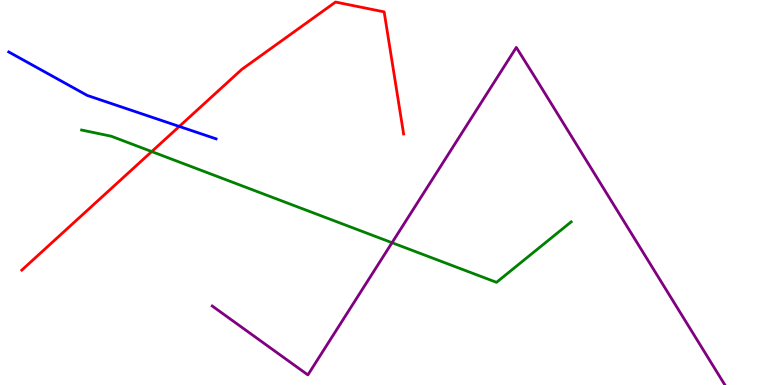[{'lines': ['blue', 'red'], 'intersections': [{'x': 2.31, 'y': 6.72}]}, {'lines': ['green', 'red'], 'intersections': [{'x': 1.96, 'y': 6.06}]}, {'lines': ['purple', 'red'], 'intersections': []}, {'lines': ['blue', 'green'], 'intersections': []}, {'lines': ['blue', 'purple'], 'intersections': []}, {'lines': ['green', 'purple'], 'intersections': [{'x': 5.06, 'y': 3.7}]}]